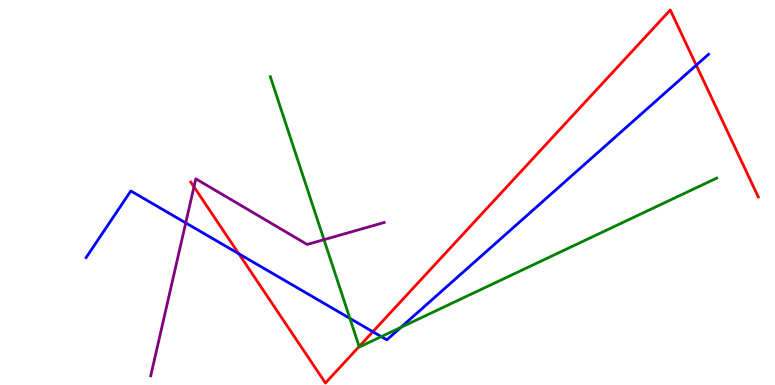[{'lines': ['blue', 'red'], 'intersections': [{'x': 3.08, 'y': 3.41}, {'x': 4.81, 'y': 1.38}, {'x': 8.98, 'y': 8.31}]}, {'lines': ['green', 'red'], 'intersections': [{'x': 4.63, 'y': 0.999}]}, {'lines': ['purple', 'red'], 'intersections': [{'x': 2.5, 'y': 5.15}]}, {'lines': ['blue', 'green'], 'intersections': [{'x': 4.51, 'y': 1.73}, {'x': 4.92, 'y': 1.26}, {'x': 5.17, 'y': 1.5}]}, {'lines': ['blue', 'purple'], 'intersections': [{'x': 2.4, 'y': 4.21}]}, {'lines': ['green', 'purple'], 'intersections': [{'x': 4.18, 'y': 3.78}]}]